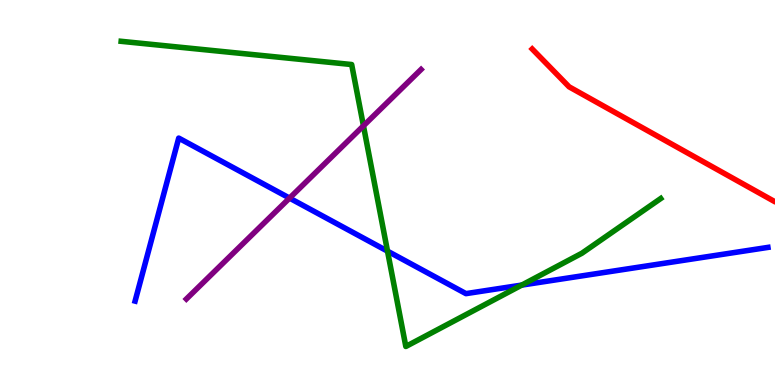[{'lines': ['blue', 'red'], 'intersections': []}, {'lines': ['green', 'red'], 'intersections': []}, {'lines': ['purple', 'red'], 'intersections': []}, {'lines': ['blue', 'green'], 'intersections': [{'x': 5.0, 'y': 3.48}, {'x': 6.73, 'y': 2.6}]}, {'lines': ['blue', 'purple'], 'intersections': [{'x': 3.74, 'y': 4.85}]}, {'lines': ['green', 'purple'], 'intersections': [{'x': 4.69, 'y': 6.73}]}]